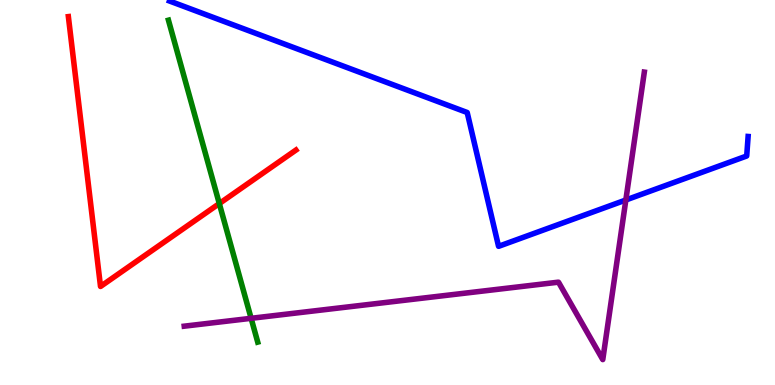[{'lines': ['blue', 'red'], 'intersections': []}, {'lines': ['green', 'red'], 'intersections': [{'x': 2.83, 'y': 4.71}]}, {'lines': ['purple', 'red'], 'intersections': []}, {'lines': ['blue', 'green'], 'intersections': []}, {'lines': ['blue', 'purple'], 'intersections': [{'x': 8.08, 'y': 4.81}]}, {'lines': ['green', 'purple'], 'intersections': [{'x': 3.24, 'y': 1.73}]}]